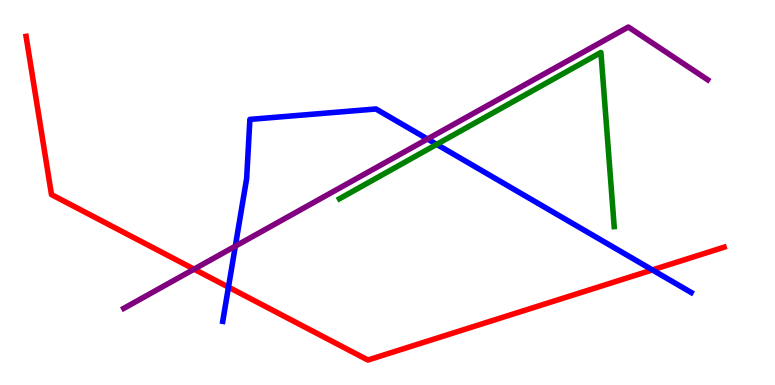[{'lines': ['blue', 'red'], 'intersections': [{'x': 2.95, 'y': 2.54}, {'x': 8.42, 'y': 2.99}]}, {'lines': ['green', 'red'], 'intersections': []}, {'lines': ['purple', 'red'], 'intersections': [{'x': 2.5, 'y': 3.01}]}, {'lines': ['blue', 'green'], 'intersections': [{'x': 5.63, 'y': 6.25}]}, {'lines': ['blue', 'purple'], 'intersections': [{'x': 3.04, 'y': 3.61}, {'x': 5.52, 'y': 6.39}]}, {'lines': ['green', 'purple'], 'intersections': []}]